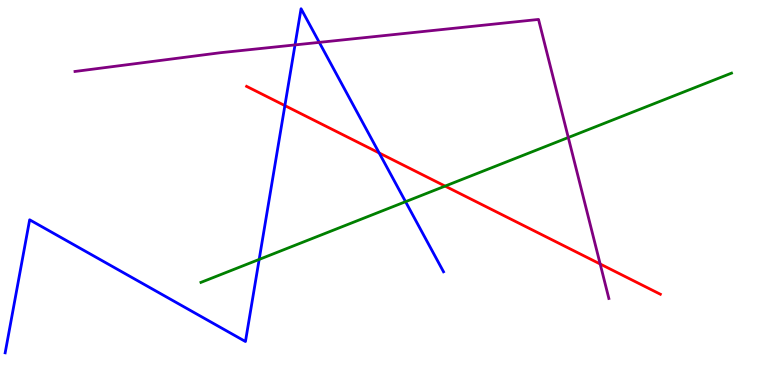[{'lines': ['blue', 'red'], 'intersections': [{'x': 3.68, 'y': 7.26}, {'x': 4.89, 'y': 6.03}]}, {'lines': ['green', 'red'], 'intersections': [{'x': 5.74, 'y': 5.17}]}, {'lines': ['purple', 'red'], 'intersections': [{'x': 7.74, 'y': 3.14}]}, {'lines': ['blue', 'green'], 'intersections': [{'x': 3.34, 'y': 3.26}, {'x': 5.23, 'y': 4.76}]}, {'lines': ['blue', 'purple'], 'intersections': [{'x': 3.81, 'y': 8.83}, {'x': 4.12, 'y': 8.9}]}, {'lines': ['green', 'purple'], 'intersections': [{'x': 7.33, 'y': 6.43}]}]